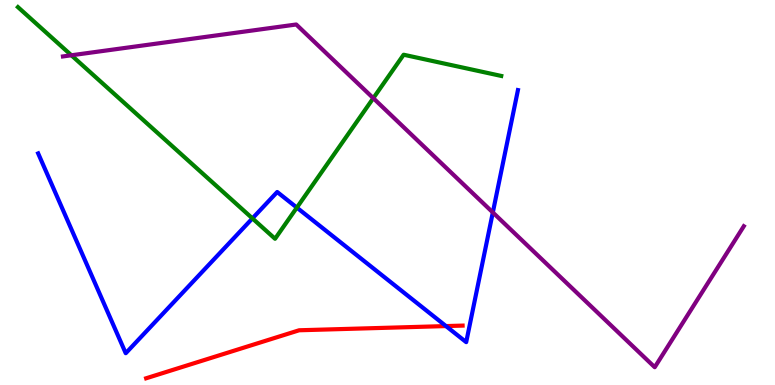[{'lines': ['blue', 'red'], 'intersections': [{'x': 5.75, 'y': 1.53}]}, {'lines': ['green', 'red'], 'intersections': []}, {'lines': ['purple', 'red'], 'intersections': []}, {'lines': ['blue', 'green'], 'intersections': [{'x': 3.26, 'y': 4.33}, {'x': 3.83, 'y': 4.61}]}, {'lines': ['blue', 'purple'], 'intersections': [{'x': 6.36, 'y': 4.48}]}, {'lines': ['green', 'purple'], 'intersections': [{'x': 0.921, 'y': 8.56}, {'x': 4.82, 'y': 7.45}]}]